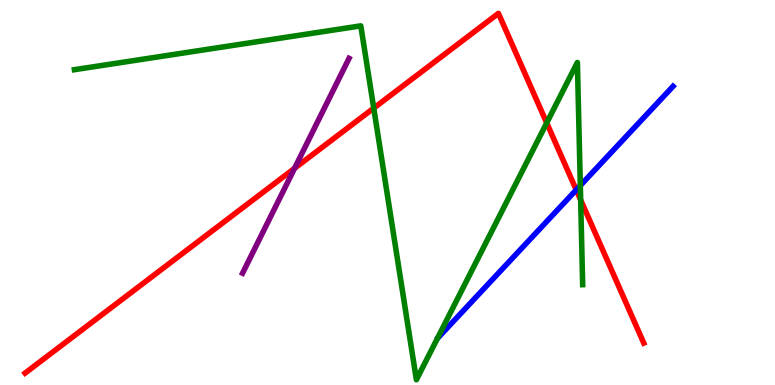[{'lines': ['blue', 'red'], 'intersections': [{'x': 7.44, 'y': 5.07}]}, {'lines': ['green', 'red'], 'intersections': [{'x': 4.82, 'y': 7.19}, {'x': 7.05, 'y': 6.81}, {'x': 7.49, 'y': 4.81}]}, {'lines': ['purple', 'red'], 'intersections': [{'x': 3.8, 'y': 5.63}]}, {'lines': ['blue', 'green'], 'intersections': [{'x': 7.49, 'y': 5.18}]}, {'lines': ['blue', 'purple'], 'intersections': []}, {'lines': ['green', 'purple'], 'intersections': []}]